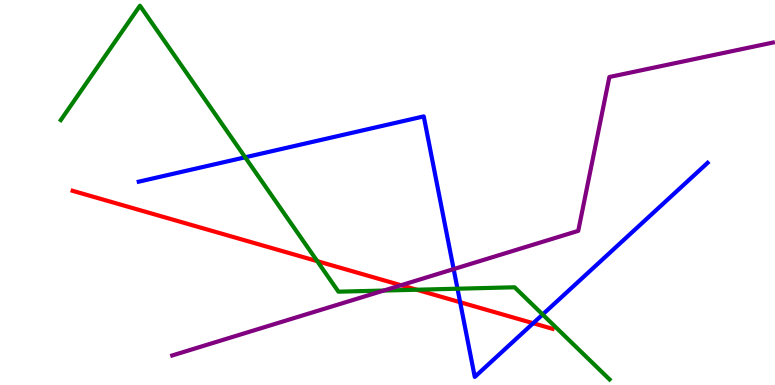[{'lines': ['blue', 'red'], 'intersections': [{'x': 5.94, 'y': 2.15}, {'x': 6.88, 'y': 1.6}]}, {'lines': ['green', 'red'], 'intersections': [{'x': 4.09, 'y': 3.22}, {'x': 5.38, 'y': 2.47}]}, {'lines': ['purple', 'red'], 'intersections': [{'x': 5.18, 'y': 2.59}]}, {'lines': ['blue', 'green'], 'intersections': [{'x': 3.16, 'y': 5.91}, {'x': 5.9, 'y': 2.5}, {'x': 7.0, 'y': 1.83}]}, {'lines': ['blue', 'purple'], 'intersections': [{'x': 5.85, 'y': 3.01}]}, {'lines': ['green', 'purple'], 'intersections': [{'x': 4.95, 'y': 2.45}]}]